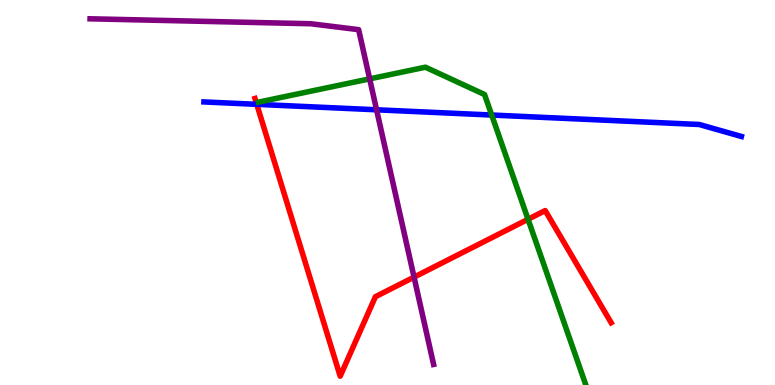[{'lines': ['blue', 'red'], 'intersections': [{'x': 3.31, 'y': 7.29}]}, {'lines': ['green', 'red'], 'intersections': [{'x': 6.81, 'y': 4.3}]}, {'lines': ['purple', 'red'], 'intersections': [{'x': 5.34, 'y': 2.8}]}, {'lines': ['blue', 'green'], 'intersections': [{'x': 6.34, 'y': 7.01}]}, {'lines': ['blue', 'purple'], 'intersections': [{'x': 4.86, 'y': 7.15}]}, {'lines': ['green', 'purple'], 'intersections': [{'x': 4.77, 'y': 7.95}]}]